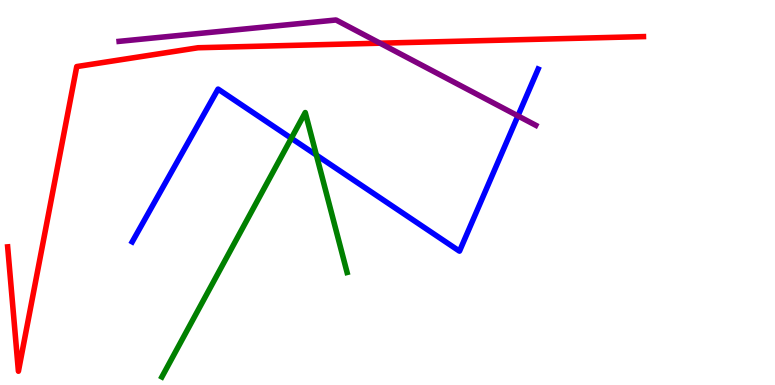[{'lines': ['blue', 'red'], 'intersections': []}, {'lines': ['green', 'red'], 'intersections': []}, {'lines': ['purple', 'red'], 'intersections': [{'x': 4.9, 'y': 8.88}]}, {'lines': ['blue', 'green'], 'intersections': [{'x': 3.76, 'y': 6.41}, {'x': 4.08, 'y': 5.97}]}, {'lines': ['blue', 'purple'], 'intersections': [{'x': 6.68, 'y': 6.99}]}, {'lines': ['green', 'purple'], 'intersections': []}]